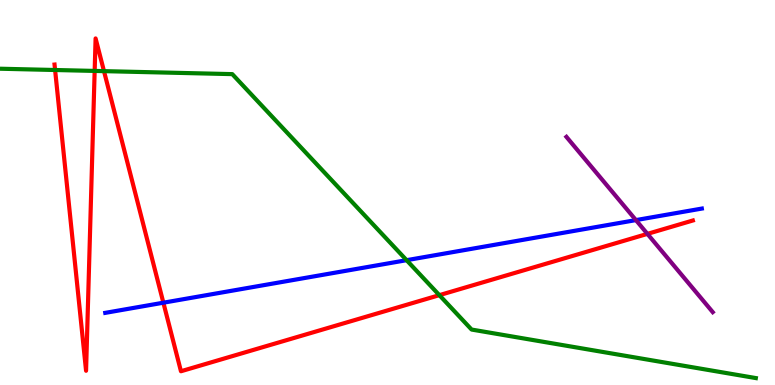[{'lines': ['blue', 'red'], 'intersections': [{'x': 2.11, 'y': 2.14}]}, {'lines': ['green', 'red'], 'intersections': [{'x': 0.711, 'y': 8.18}, {'x': 1.22, 'y': 8.16}, {'x': 1.34, 'y': 8.15}, {'x': 5.67, 'y': 2.33}]}, {'lines': ['purple', 'red'], 'intersections': [{'x': 8.35, 'y': 3.93}]}, {'lines': ['blue', 'green'], 'intersections': [{'x': 5.25, 'y': 3.24}]}, {'lines': ['blue', 'purple'], 'intersections': [{'x': 8.21, 'y': 4.28}]}, {'lines': ['green', 'purple'], 'intersections': []}]